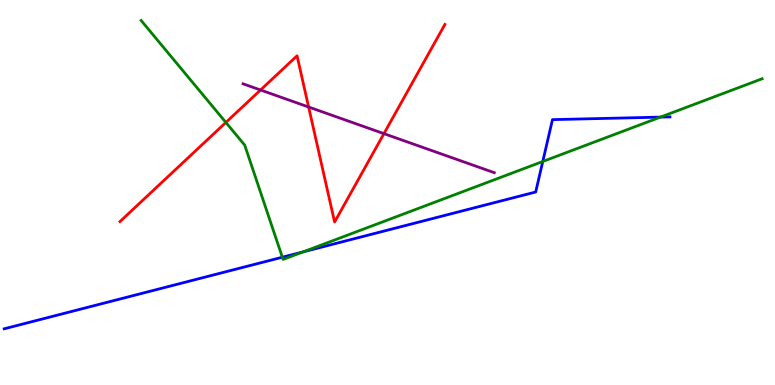[{'lines': ['blue', 'red'], 'intersections': []}, {'lines': ['green', 'red'], 'intersections': [{'x': 2.91, 'y': 6.82}]}, {'lines': ['purple', 'red'], 'intersections': [{'x': 3.36, 'y': 7.66}, {'x': 3.98, 'y': 7.22}, {'x': 4.95, 'y': 6.53}]}, {'lines': ['blue', 'green'], 'intersections': [{'x': 3.64, 'y': 3.32}, {'x': 3.91, 'y': 3.46}, {'x': 7.0, 'y': 5.81}, {'x': 8.52, 'y': 6.96}]}, {'lines': ['blue', 'purple'], 'intersections': []}, {'lines': ['green', 'purple'], 'intersections': []}]